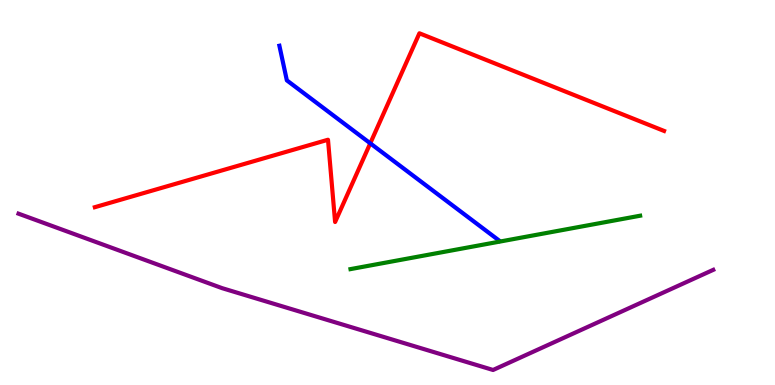[{'lines': ['blue', 'red'], 'intersections': [{'x': 4.78, 'y': 6.28}]}, {'lines': ['green', 'red'], 'intersections': []}, {'lines': ['purple', 'red'], 'intersections': []}, {'lines': ['blue', 'green'], 'intersections': []}, {'lines': ['blue', 'purple'], 'intersections': []}, {'lines': ['green', 'purple'], 'intersections': []}]